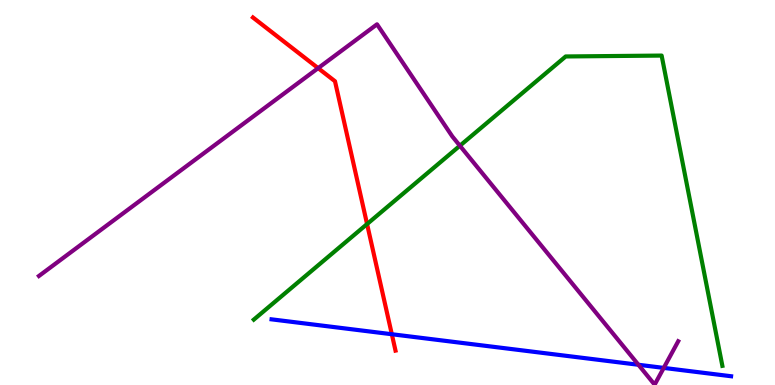[{'lines': ['blue', 'red'], 'intersections': [{'x': 5.06, 'y': 1.32}]}, {'lines': ['green', 'red'], 'intersections': [{'x': 4.74, 'y': 4.18}]}, {'lines': ['purple', 'red'], 'intersections': [{'x': 4.1, 'y': 8.23}]}, {'lines': ['blue', 'green'], 'intersections': []}, {'lines': ['blue', 'purple'], 'intersections': [{'x': 8.24, 'y': 0.526}, {'x': 8.56, 'y': 0.444}]}, {'lines': ['green', 'purple'], 'intersections': [{'x': 5.93, 'y': 6.21}]}]